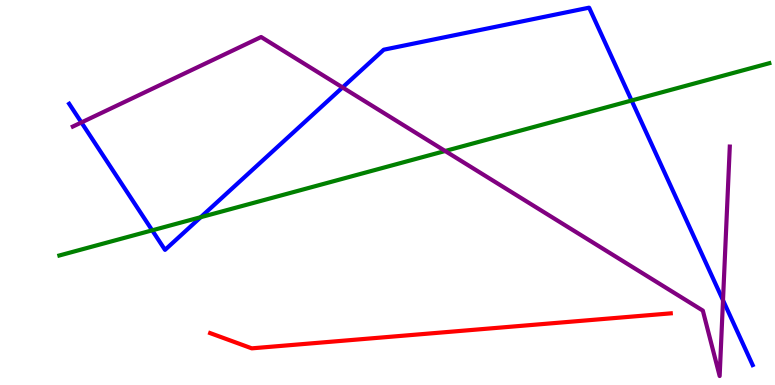[{'lines': ['blue', 'red'], 'intersections': []}, {'lines': ['green', 'red'], 'intersections': []}, {'lines': ['purple', 'red'], 'intersections': []}, {'lines': ['blue', 'green'], 'intersections': [{'x': 1.96, 'y': 4.02}, {'x': 2.59, 'y': 4.36}, {'x': 8.15, 'y': 7.39}]}, {'lines': ['blue', 'purple'], 'intersections': [{'x': 1.05, 'y': 6.82}, {'x': 4.42, 'y': 7.73}, {'x': 9.33, 'y': 2.2}]}, {'lines': ['green', 'purple'], 'intersections': [{'x': 5.74, 'y': 6.08}]}]